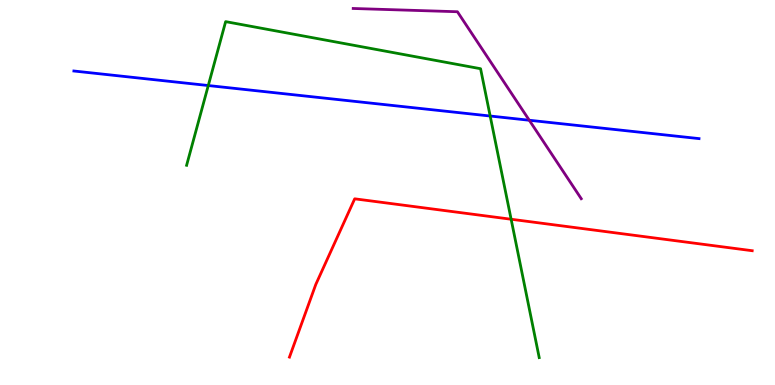[{'lines': ['blue', 'red'], 'intersections': []}, {'lines': ['green', 'red'], 'intersections': [{'x': 6.6, 'y': 4.31}]}, {'lines': ['purple', 'red'], 'intersections': []}, {'lines': ['blue', 'green'], 'intersections': [{'x': 2.69, 'y': 7.78}, {'x': 6.32, 'y': 6.99}]}, {'lines': ['blue', 'purple'], 'intersections': [{'x': 6.83, 'y': 6.88}]}, {'lines': ['green', 'purple'], 'intersections': []}]